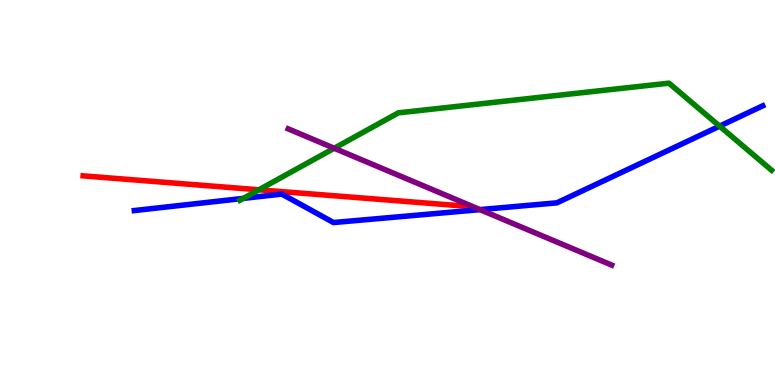[{'lines': ['blue', 'red'], 'intersections': []}, {'lines': ['green', 'red'], 'intersections': [{'x': 3.34, 'y': 5.07}]}, {'lines': ['purple', 'red'], 'intersections': []}, {'lines': ['blue', 'green'], 'intersections': [{'x': 3.14, 'y': 4.85}, {'x': 9.29, 'y': 6.72}]}, {'lines': ['blue', 'purple'], 'intersections': [{'x': 6.19, 'y': 4.56}]}, {'lines': ['green', 'purple'], 'intersections': [{'x': 4.31, 'y': 6.15}]}]